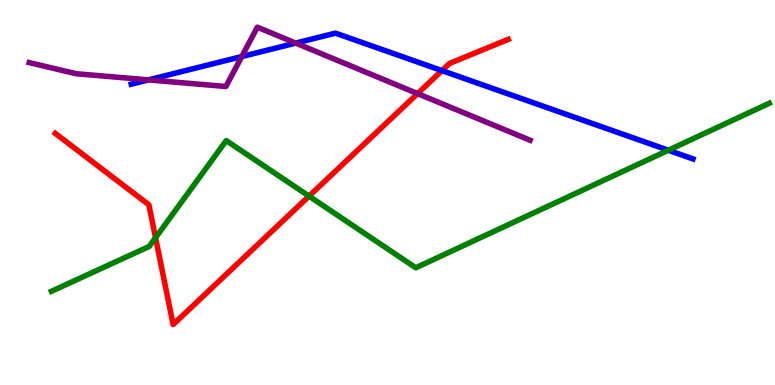[{'lines': ['blue', 'red'], 'intersections': [{'x': 5.7, 'y': 8.17}]}, {'lines': ['green', 'red'], 'intersections': [{'x': 2.01, 'y': 3.83}, {'x': 3.99, 'y': 4.91}]}, {'lines': ['purple', 'red'], 'intersections': [{'x': 5.39, 'y': 7.57}]}, {'lines': ['blue', 'green'], 'intersections': [{'x': 8.62, 'y': 6.1}]}, {'lines': ['blue', 'purple'], 'intersections': [{'x': 1.92, 'y': 7.93}, {'x': 3.12, 'y': 8.53}, {'x': 3.82, 'y': 8.88}]}, {'lines': ['green', 'purple'], 'intersections': []}]